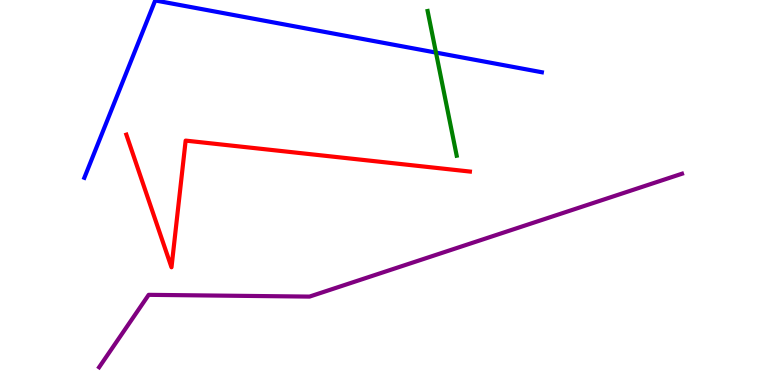[{'lines': ['blue', 'red'], 'intersections': []}, {'lines': ['green', 'red'], 'intersections': []}, {'lines': ['purple', 'red'], 'intersections': []}, {'lines': ['blue', 'green'], 'intersections': [{'x': 5.63, 'y': 8.63}]}, {'lines': ['blue', 'purple'], 'intersections': []}, {'lines': ['green', 'purple'], 'intersections': []}]